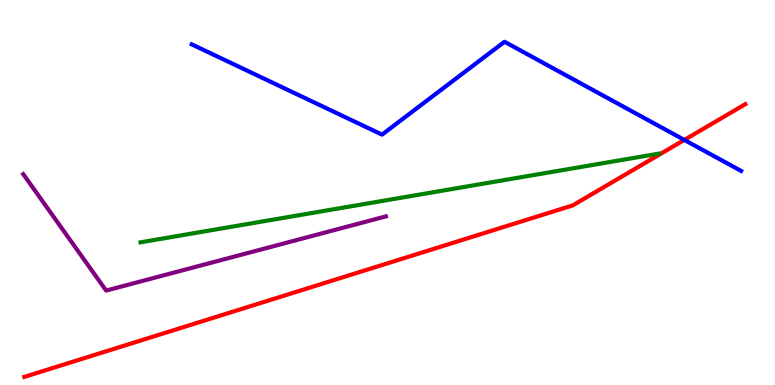[{'lines': ['blue', 'red'], 'intersections': [{'x': 8.83, 'y': 6.37}]}, {'lines': ['green', 'red'], 'intersections': []}, {'lines': ['purple', 'red'], 'intersections': []}, {'lines': ['blue', 'green'], 'intersections': []}, {'lines': ['blue', 'purple'], 'intersections': []}, {'lines': ['green', 'purple'], 'intersections': []}]